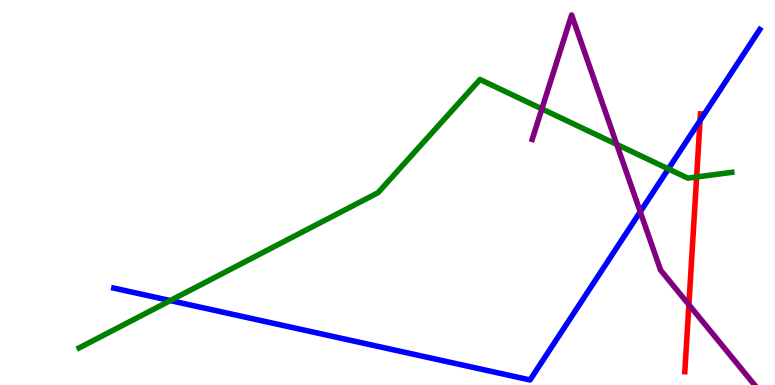[{'lines': ['blue', 'red'], 'intersections': [{'x': 9.03, 'y': 6.87}]}, {'lines': ['green', 'red'], 'intersections': [{'x': 8.99, 'y': 5.4}]}, {'lines': ['purple', 'red'], 'intersections': [{'x': 8.89, 'y': 2.09}]}, {'lines': ['blue', 'green'], 'intersections': [{'x': 2.2, 'y': 2.19}, {'x': 8.62, 'y': 5.61}]}, {'lines': ['blue', 'purple'], 'intersections': [{'x': 8.26, 'y': 4.5}]}, {'lines': ['green', 'purple'], 'intersections': [{'x': 6.99, 'y': 7.17}, {'x': 7.96, 'y': 6.25}]}]